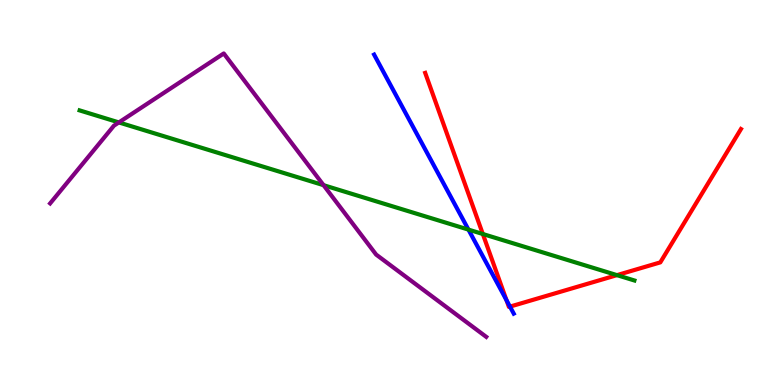[{'lines': ['blue', 'red'], 'intersections': [{'x': 6.54, 'y': 2.2}, {'x': 6.58, 'y': 2.04}]}, {'lines': ['green', 'red'], 'intersections': [{'x': 6.23, 'y': 3.92}, {'x': 7.96, 'y': 2.85}]}, {'lines': ['purple', 'red'], 'intersections': []}, {'lines': ['blue', 'green'], 'intersections': [{'x': 6.04, 'y': 4.04}]}, {'lines': ['blue', 'purple'], 'intersections': []}, {'lines': ['green', 'purple'], 'intersections': [{'x': 1.53, 'y': 6.82}, {'x': 4.17, 'y': 5.19}]}]